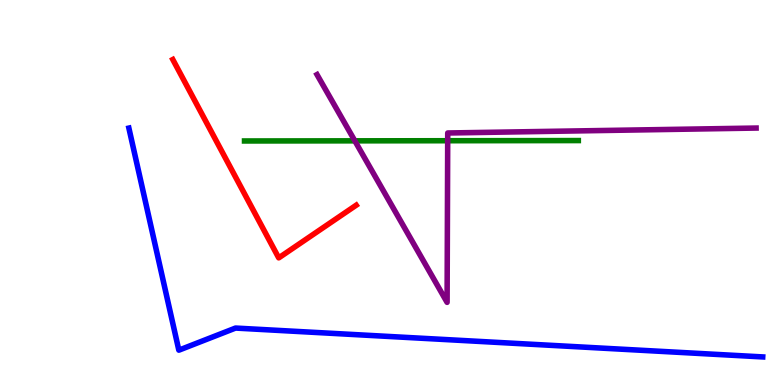[{'lines': ['blue', 'red'], 'intersections': []}, {'lines': ['green', 'red'], 'intersections': []}, {'lines': ['purple', 'red'], 'intersections': []}, {'lines': ['blue', 'green'], 'intersections': []}, {'lines': ['blue', 'purple'], 'intersections': []}, {'lines': ['green', 'purple'], 'intersections': [{'x': 4.58, 'y': 6.34}, {'x': 5.78, 'y': 6.34}]}]